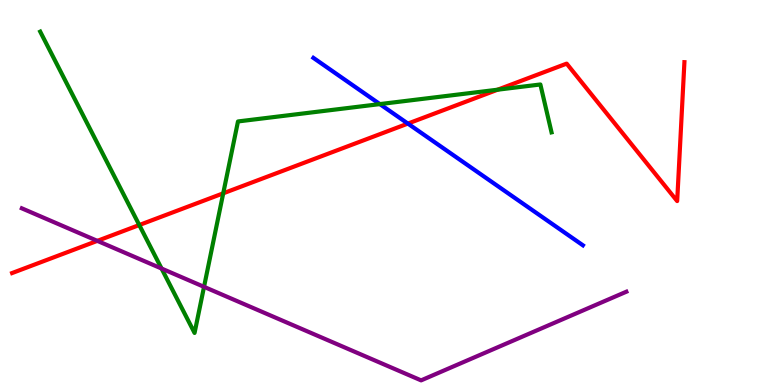[{'lines': ['blue', 'red'], 'intersections': [{'x': 5.26, 'y': 6.79}]}, {'lines': ['green', 'red'], 'intersections': [{'x': 1.8, 'y': 4.16}, {'x': 2.88, 'y': 4.98}, {'x': 6.42, 'y': 7.67}]}, {'lines': ['purple', 'red'], 'intersections': [{'x': 1.26, 'y': 3.74}]}, {'lines': ['blue', 'green'], 'intersections': [{'x': 4.9, 'y': 7.3}]}, {'lines': ['blue', 'purple'], 'intersections': []}, {'lines': ['green', 'purple'], 'intersections': [{'x': 2.08, 'y': 3.02}, {'x': 2.63, 'y': 2.55}]}]